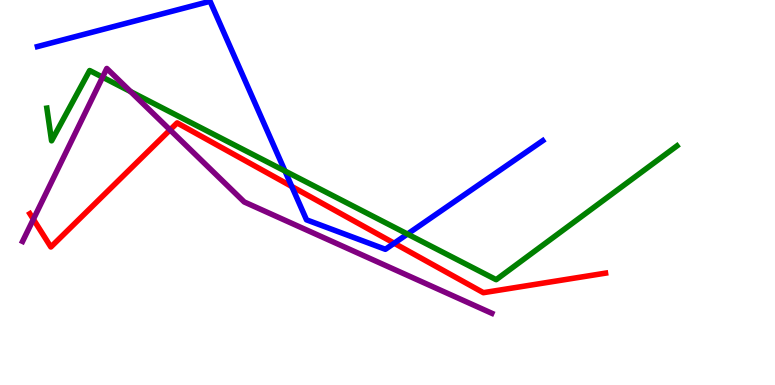[{'lines': ['blue', 'red'], 'intersections': [{'x': 3.76, 'y': 5.16}, {'x': 5.09, 'y': 3.68}]}, {'lines': ['green', 'red'], 'intersections': []}, {'lines': ['purple', 'red'], 'intersections': [{'x': 0.431, 'y': 4.31}, {'x': 2.19, 'y': 6.63}]}, {'lines': ['blue', 'green'], 'intersections': [{'x': 3.68, 'y': 5.56}, {'x': 5.26, 'y': 3.92}]}, {'lines': ['blue', 'purple'], 'intersections': []}, {'lines': ['green', 'purple'], 'intersections': [{'x': 1.32, 'y': 8.0}, {'x': 1.69, 'y': 7.62}]}]